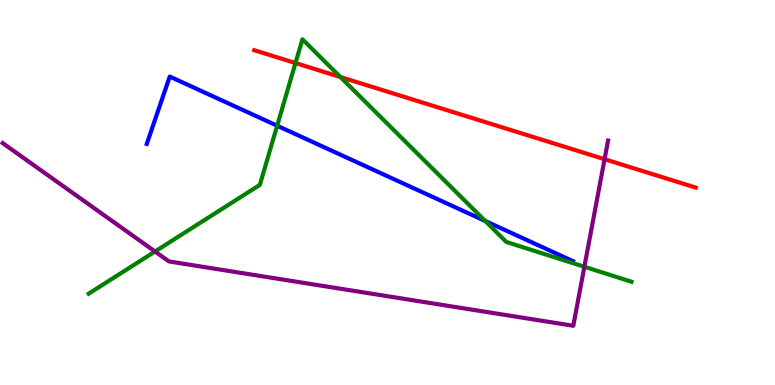[{'lines': ['blue', 'red'], 'intersections': []}, {'lines': ['green', 'red'], 'intersections': [{'x': 3.81, 'y': 8.36}, {'x': 4.39, 'y': 8.0}]}, {'lines': ['purple', 'red'], 'intersections': [{'x': 7.8, 'y': 5.86}]}, {'lines': ['blue', 'green'], 'intersections': [{'x': 3.58, 'y': 6.73}, {'x': 6.26, 'y': 4.26}]}, {'lines': ['blue', 'purple'], 'intersections': []}, {'lines': ['green', 'purple'], 'intersections': [{'x': 2.0, 'y': 3.47}, {'x': 7.54, 'y': 3.07}]}]